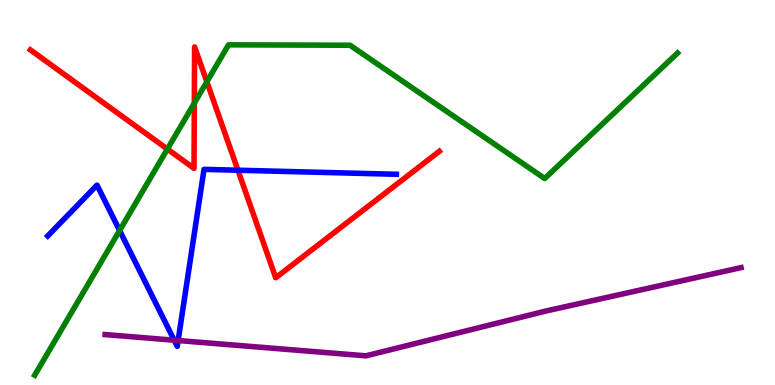[{'lines': ['blue', 'red'], 'intersections': [{'x': 3.07, 'y': 5.58}]}, {'lines': ['green', 'red'], 'intersections': [{'x': 2.16, 'y': 6.13}, {'x': 2.51, 'y': 7.32}, {'x': 2.67, 'y': 7.88}]}, {'lines': ['purple', 'red'], 'intersections': []}, {'lines': ['blue', 'green'], 'intersections': [{'x': 1.54, 'y': 4.01}]}, {'lines': ['blue', 'purple'], 'intersections': [{'x': 2.25, 'y': 1.16}, {'x': 2.3, 'y': 1.16}]}, {'lines': ['green', 'purple'], 'intersections': []}]